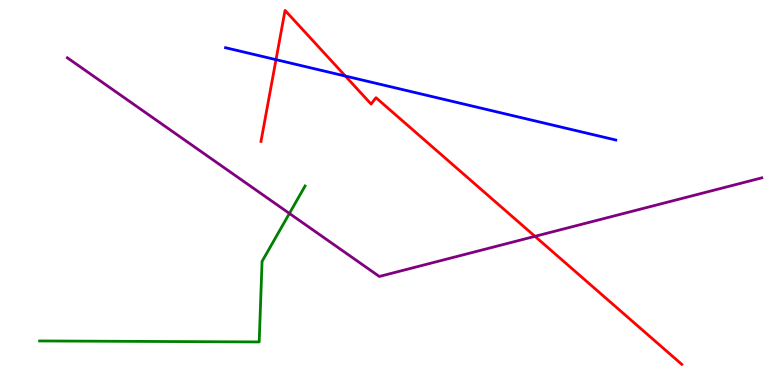[{'lines': ['blue', 'red'], 'intersections': [{'x': 3.56, 'y': 8.45}, {'x': 4.46, 'y': 8.02}]}, {'lines': ['green', 'red'], 'intersections': []}, {'lines': ['purple', 'red'], 'intersections': [{'x': 6.9, 'y': 3.86}]}, {'lines': ['blue', 'green'], 'intersections': []}, {'lines': ['blue', 'purple'], 'intersections': []}, {'lines': ['green', 'purple'], 'intersections': [{'x': 3.73, 'y': 4.46}]}]